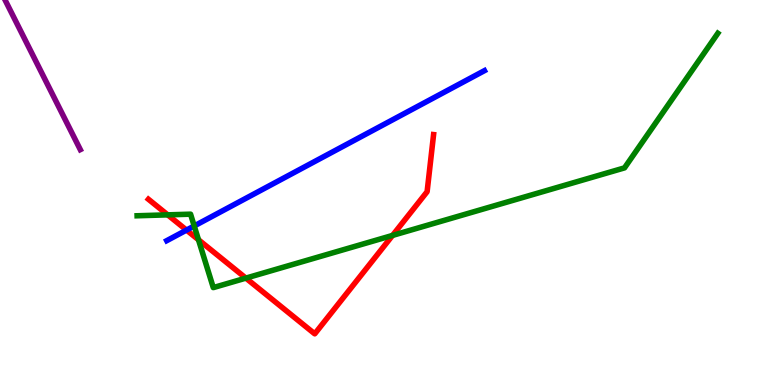[{'lines': ['blue', 'red'], 'intersections': [{'x': 2.41, 'y': 4.02}]}, {'lines': ['green', 'red'], 'intersections': [{'x': 2.16, 'y': 4.42}, {'x': 2.56, 'y': 3.77}, {'x': 3.17, 'y': 2.78}, {'x': 5.07, 'y': 3.89}]}, {'lines': ['purple', 'red'], 'intersections': []}, {'lines': ['blue', 'green'], 'intersections': [{'x': 2.51, 'y': 4.13}]}, {'lines': ['blue', 'purple'], 'intersections': []}, {'lines': ['green', 'purple'], 'intersections': []}]